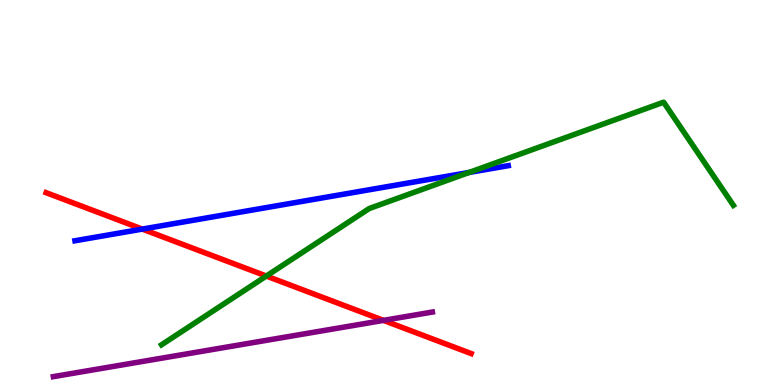[{'lines': ['blue', 'red'], 'intersections': [{'x': 1.84, 'y': 4.05}]}, {'lines': ['green', 'red'], 'intersections': [{'x': 3.44, 'y': 2.83}]}, {'lines': ['purple', 'red'], 'intersections': [{'x': 4.95, 'y': 1.68}]}, {'lines': ['blue', 'green'], 'intersections': [{'x': 6.05, 'y': 5.52}]}, {'lines': ['blue', 'purple'], 'intersections': []}, {'lines': ['green', 'purple'], 'intersections': []}]